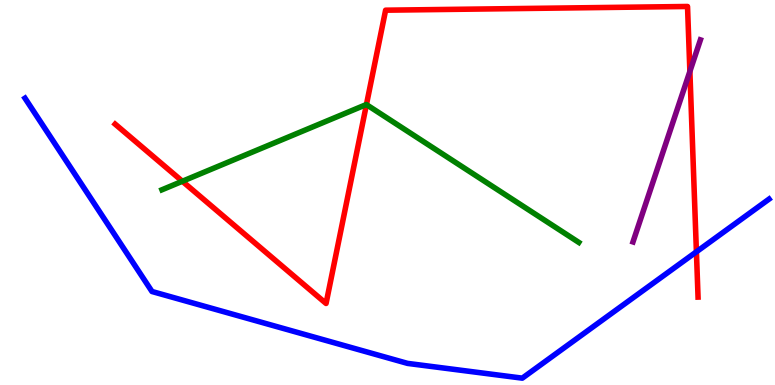[{'lines': ['blue', 'red'], 'intersections': [{'x': 8.99, 'y': 3.46}]}, {'lines': ['green', 'red'], 'intersections': [{'x': 2.35, 'y': 5.29}, {'x': 4.73, 'y': 7.28}]}, {'lines': ['purple', 'red'], 'intersections': [{'x': 8.9, 'y': 8.14}]}, {'lines': ['blue', 'green'], 'intersections': []}, {'lines': ['blue', 'purple'], 'intersections': []}, {'lines': ['green', 'purple'], 'intersections': []}]